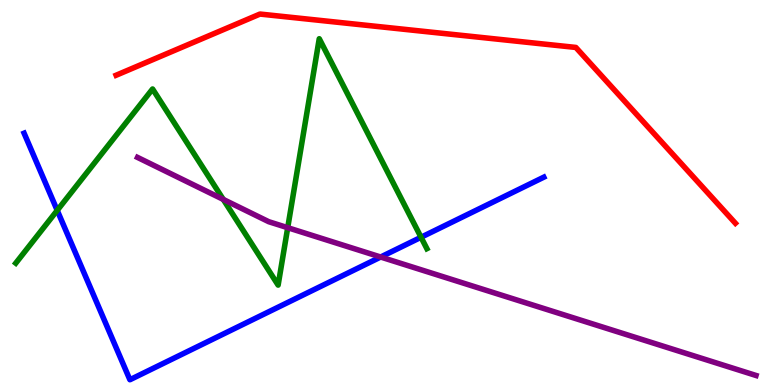[{'lines': ['blue', 'red'], 'intersections': []}, {'lines': ['green', 'red'], 'intersections': []}, {'lines': ['purple', 'red'], 'intersections': []}, {'lines': ['blue', 'green'], 'intersections': [{'x': 0.738, 'y': 4.54}, {'x': 5.43, 'y': 3.84}]}, {'lines': ['blue', 'purple'], 'intersections': [{'x': 4.91, 'y': 3.32}]}, {'lines': ['green', 'purple'], 'intersections': [{'x': 2.88, 'y': 4.82}, {'x': 3.71, 'y': 4.09}]}]